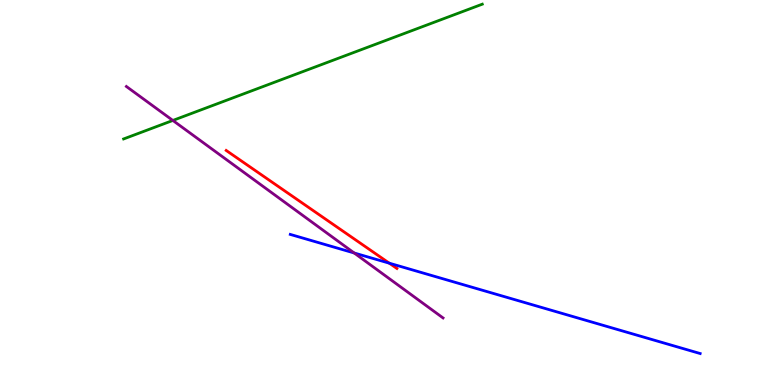[{'lines': ['blue', 'red'], 'intersections': [{'x': 5.02, 'y': 3.16}]}, {'lines': ['green', 'red'], 'intersections': []}, {'lines': ['purple', 'red'], 'intersections': []}, {'lines': ['blue', 'green'], 'intersections': []}, {'lines': ['blue', 'purple'], 'intersections': [{'x': 4.57, 'y': 3.43}]}, {'lines': ['green', 'purple'], 'intersections': [{'x': 2.23, 'y': 6.87}]}]